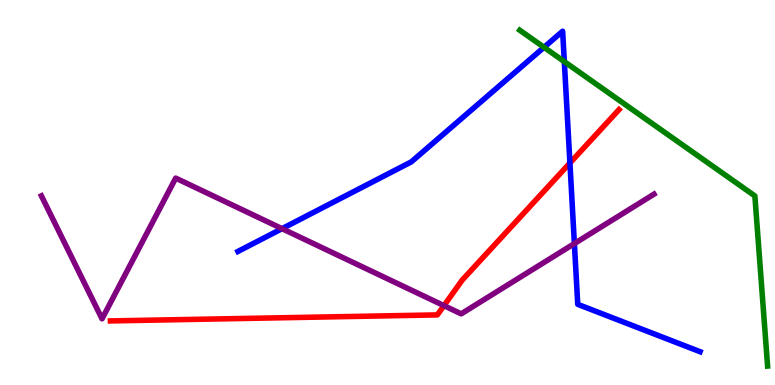[{'lines': ['blue', 'red'], 'intersections': [{'x': 7.35, 'y': 5.77}]}, {'lines': ['green', 'red'], 'intersections': []}, {'lines': ['purple', 'red'], 'intersections': [{'x': 5.73, 'y': 2.06}]}, {'lines': ['blue', 'green'], 'intersections': [{'x': 7.02, 'y': 8.77}, {'x': 7.28, 'y': 8.4}]}, {'lines': ['blue', 'purple'], 'intersections': [{'x': 3.64, 'y': 4.06}, {'x': 7.41, 'y': 3.67}]}, {'lines': ['green', 'purple'], 'intersections': []}]